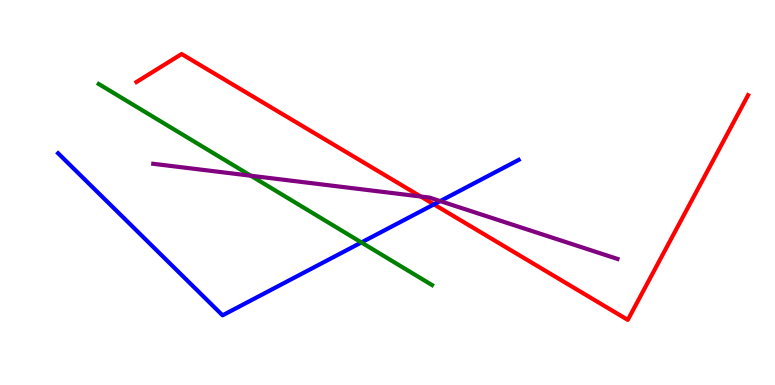[{'lines': ['blue', 'red'], 'intersections': [{'x': 5.6, 'y': 4.69}]}, {'lines': ['green', 'red'], 'intersections': []}, {'lines': ['purple', 'red'], 'intersections': [{'x': 5.43, 'y': 4.9}]}, {'lines': ['blue', 'green'], 'intersections': [{'x': 4.66, 'y': 3.7}]}, {'lines': ['blue', 'purple'], 'intersections': [{'x': 5.68, 'y': 4.78}]}, {'lines': ['green', 'purple'], 'intersections': [{'x': 3.24, 'y': 5.44}]}]